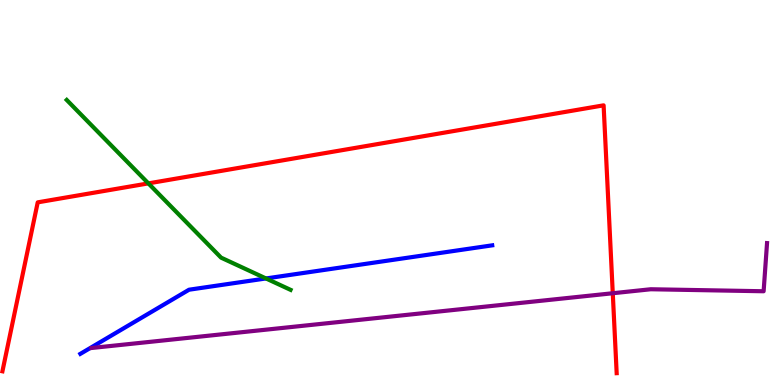[{'lines': ['blue', 'red'], 'intersections': []}, {'lines': ['green', 'red'], 'intersections': [{'x': 1.91, 'y': 5.24}]}, {'lines': ['purple', 'red'], 'intersections': [{'x': 7.91, 'y': 2.38}]}, {'lines': ['blue', 'green'], 'intersections': [{'x': 3.43, 'y': 2.77}]}, {'lines': ['blue', 'purple'], 'intersections': []}, {'lines': ['green', 'purple'], 'intersections': []}]